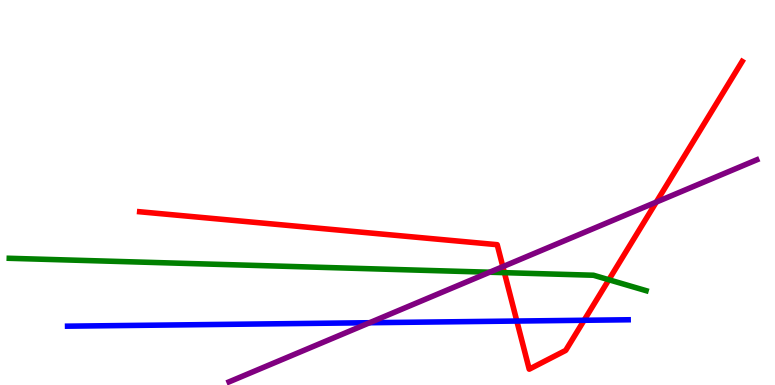[{'lines': ['blue', 'red'], 'intersections': [{'x': 6.67, 'y': 1.66}, {'x': 7.54, 'y': 1.68}]}, {'lines': ['green', 'red'], 'intersections': [{'x': 6.51, 'y': 2.92}, {'x': 7.86, 'y': 2.73}]}, {'lines': ['purple', 'red'], 'intersections': [{'x': 6.49, 'y': 3.07}, {'x': 8.47, 'y': 4.75}]}, {'lines': ['blue', 'green'], 'intersections': []}, {'lines': ['blue', 'purple'], 'intersections': [{'x': 4.77, 'y': 1.62}]}, {'lines': ['green', 'purple'], 'intersections': [{'x': 6.32, 'y': 2.93}]}]